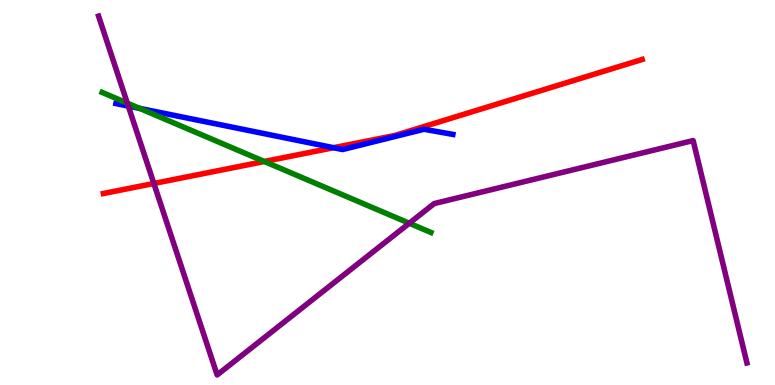[{'lines': ['blue', 'red'], 'intersections': [{'x': 4.3, 'y': 6.16}]}, {'lines': ['green', 'red'], 'intersections': [{'x': 3.41, 'y': 5.81}]}, {'lines': ['purple', 'red'], 'intersections': [{'x': 1.99, 'y': 5.23}]}, {'lines': ['blue', 'green'], 'intersections': [{'x': 1.8, 'y': 7.18}]}, {'lines': ['blue', 'purple'], 'intersections': [{'x': 1.66, 'y': 7.24}]}, {'lines': ['green', 'purple'], 'intersections': [{'x': 1.64, 'y': 7.32}, {'x': 5.28, 'y': 4.2}]}]